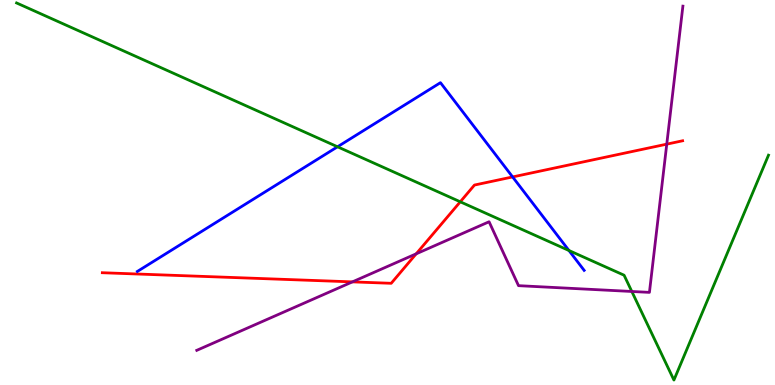[{'lines': ['blue', 'red'], 'intersections': [{'x': 6.61, 'y': 5.4}]}, {'lines': ['green', 'red'], 'intersections': [{'x': 5.94, 'y': 4.76}]}, {'lines': ['purple', 'red'], 'intersections': [{'x': 4.55, 'y': 2.68}, {'x': 5.37, 'y': 3.41}, {'x': 8.6, 'y': 6.26}]}, {'lines': ['blue', 'green'], 'intersections': [{'x': 4.36, 'y': 6.19}, {'x': 7.34, 'y': 3.49}]}, {'lines': ['blue', 'purple'], 'intersections': []}, {'lines': ['green', 'purple'], 'intersections': [{'x': 8.15, 'y': 2.43}]}]